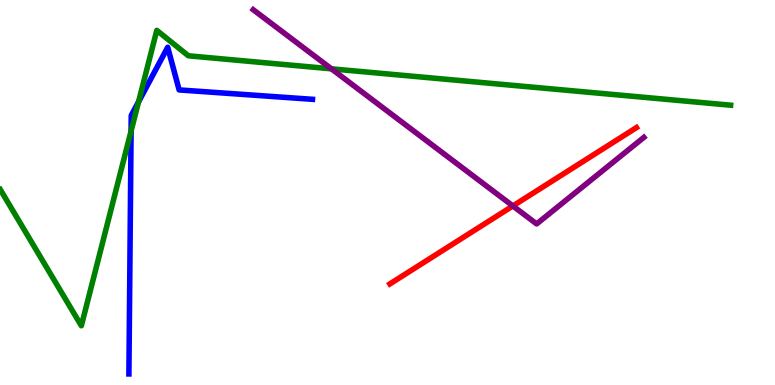[{'lines': ['blue', 'red'], 'intersections': []}, {'lines': ['green', 'red'], 'intersections': []}, {'lines': ['purple', 'red'], 'intersections': [{'x': 6.62, 'y': 4.65}]}, {'lines': ['blue', 'green'], 'intersections': [{'x': 1.69, 'y': 6.6}, {'x': 1.79, 'y': 7.36}]}, {'lines': ['blue', 'purple'], 'intersections': []}, {'lines': ['green', 'purple'], 'intersections': [{'x': 4.28, 'y': 8.21}]}]